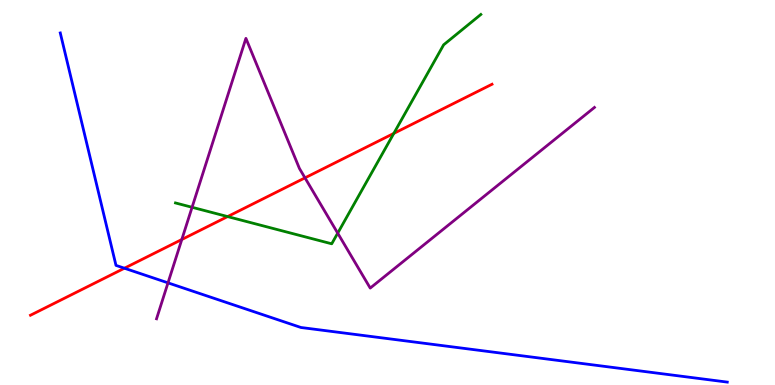[{'lines': ['blue', 'red'], 'intersections': [{'x': 1.61, 'y': 3.03}]}, {'lines': ['green', 'red'], 'intersections': [{'x': 2.94, 'y': 4.37}, {'x': 5.08, 'y': 6.53}]}, {'lines': ['purple', 'red'], 'intersections': [{'x': 2.35, 'y': 3.78}, {'x': 3.94, 'y': 5.38}]}, {'lines': ['blue', 'green'], 'intersections': []}, {'lines': ['blue', 'purple'], 'intersections': [{'x': 2.17, 'y': 2.65}]}, {'lines': ['green', 'purple'], 'intersections': [{'x': 2.48, 'y': 4.62}, {'x': 4.36, 'y': 3.94}]}]